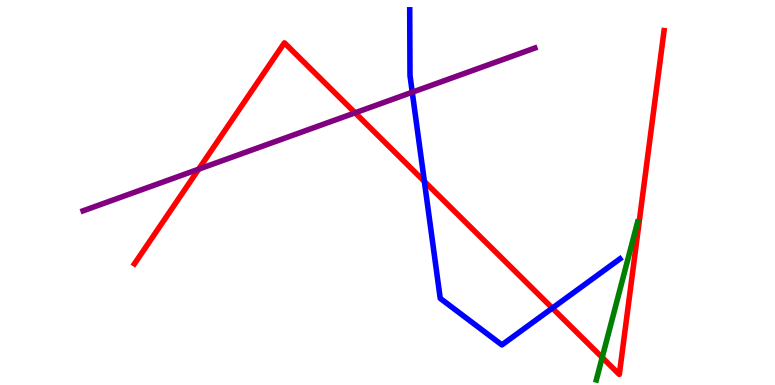[{'lines': ['blue', 'red'], 'intersections': [{'x': 5.48, 'y': 5.29}, {'x': 7.13, 'y': 2.0}]}, {'lines': ['green', 'red'], 'intersections': [{'x': 7.77, 'y': 0.715}]}, {'lines': ['purple', 'red'], 'intersections': [{'x': 2.56, 'y': 5.61}, {'x': 4.58, 'y': 7.07}]}, {'lines': ['blue', 'green'], 'intersections': []}, {'lines': ['blue', 'purple'], 'intersections': [{'x': 5.32, 'y': 7.6}]}, {'lines': ['green', 'purple'], 'intersections': []}]